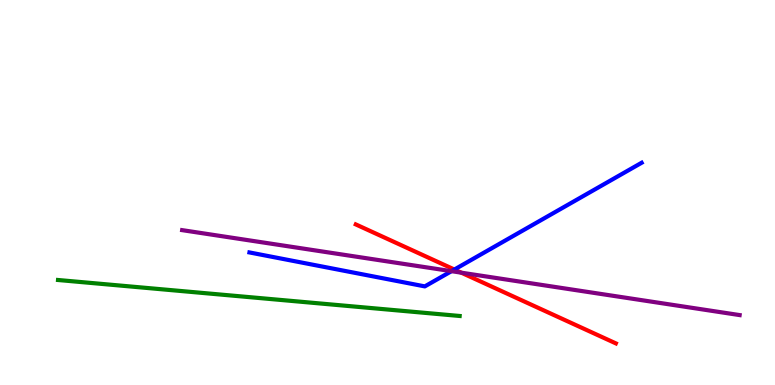[{'lines': ['blue', 'red'], 'intersections': [{'x': 5.86, 'y': 3.0}]}, {'lines': ['green', 'red'], 'intersections': []}, {'lines': ['purple', 'red'], 'intersections': [{'x': 5.95, 'y': 2.92}]}, {'lines': ['blue', 'green'], 'intersections': []}, {'lines': ['blue', 'purple'], 'intersections': [{'x': 5.83, 'y': 2.96}]}, {'lines': ['green', 'purple'], 'intersections': []}]